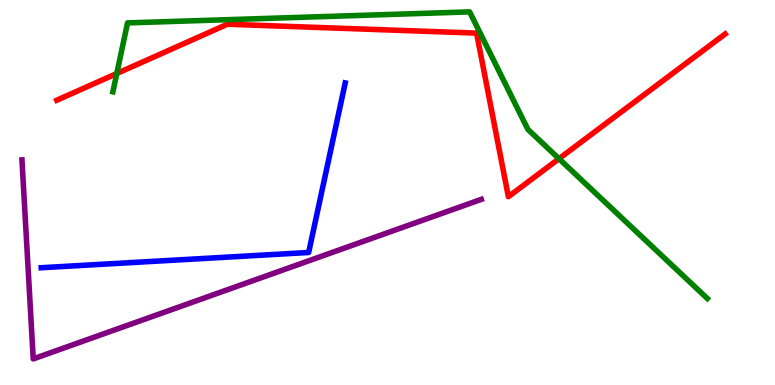[{'lines': ['blue', 'red'], 'intersections': []}, {'lines': ['green', 'red'], 'intersections': [{'x': 1.51, 'y': 8.09}, {'x': 7.21, 'y': 5.88}]}, {'lines': ['purple', 'red'], 'intersections': []}, {'lines': ['blue', 'green'], 'intersections': []}, {'lines': ['blue', 'purple'], 'intersections': []}, {'lines': ['green', 'purple'], 'intersections': []}]